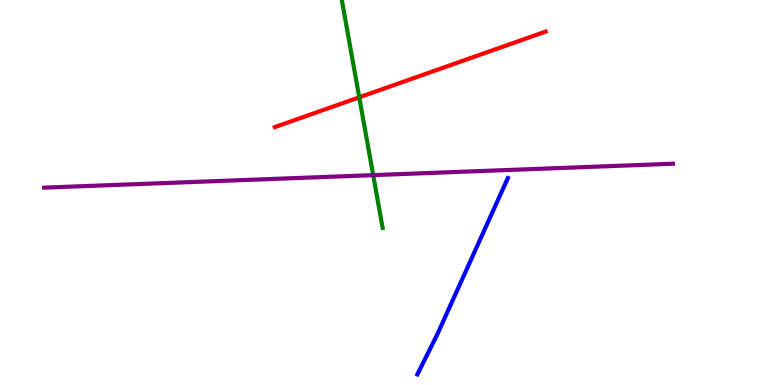[{'lines': ['blue', 'red'], 'intersections': []}, {'lines': ['green', 'red'], 'intersections': [{'x': 4.64, 'y': 7.47}]}, {'lines': ['purple', 'red'], 'intersections': []}, {'lines': ['blue', 'green'], 'intersections': []}, {'lines': ['blue', 'purple'], 'intersections': []}, {'lines': ['green', 'purple'], 'intersections': [{'x': 4.82, 'y': 5.45}]}]